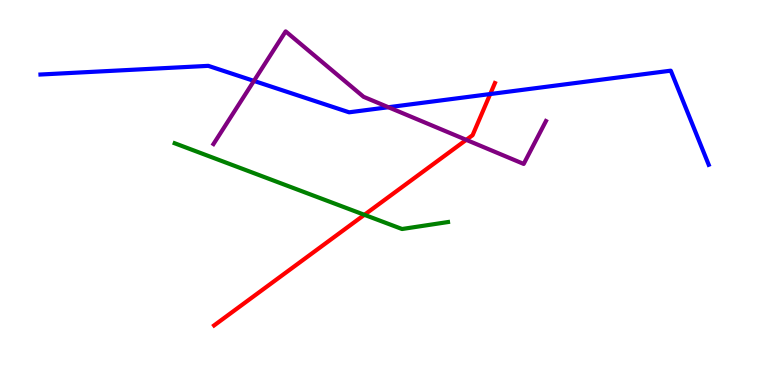[{'lines': ['blue', 'red'], 'intersections': [{'x': 6.33, 'y': 7.56}]}, {'lines': ['green', 'red'], 'intersections': [{'x': 4.7, 'y': 4.42}]}, {'lines': ['purple', 'red'], 'intersections': [{'x': 6.02, 'y': 6.37}]}, {'lines': ['blue', 'green'], 'intersections': []}, {'lines': ['blue', 'purple'], 'intersections': [{'x': 3.28, 'y': 7.9}, {'x': 5.01, 'y': 7.21}]}, {'lines': ['green', 'purple'], 'intersections': []}]